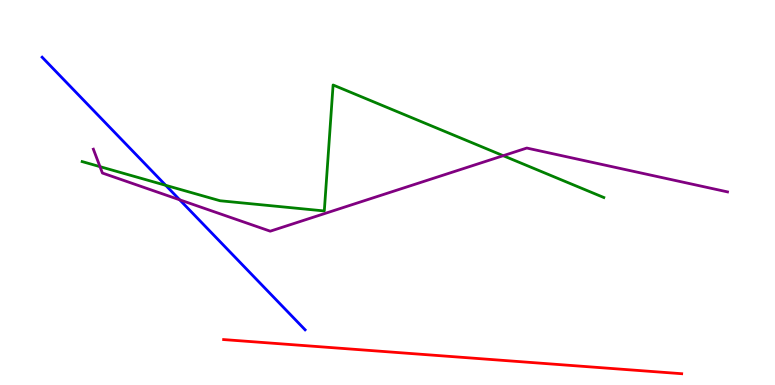[{'lines': ['blue', 'red'], 'intersections': []}, {'lines': ['green', 'red'], 'intersections': []}, {'lines': ['purple', 'red'], 'intersections': []}, {'lines': ['blue', 'green'], 'intersections': [{'x': 2.14, 'y': 5.19}]}, {'lines': ['blue', 'purple'], 'intersections': [{'x': 2.32, 'y': 4.81}]}, {'lines': ['green', 'purple'], 'intersections': [{'x': 1.29, 'y': 5.67}, {'x': 6.49, 'y': 5.96}]}]